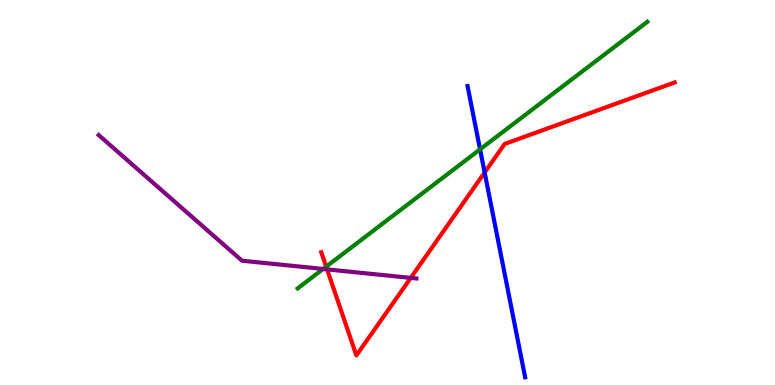[{'lines': ['blue', 'red'], 'intersections': [{'x': 6.25, 'y': 5.52}]}, {'lines': ['green', 'red'], 'intersections': [{'x': 4.21, 'y': 3.07}]}, {'lines': ['purple', 'red'], 'intersections': [{'x': 4.22, 'y': 3.0}, {'x': 5.3, 'y': 2.78}]}, {'lines': ['blue', 'green'], 'intersections': [{'x': 6.19, 'y': 6.12}]}, {'lines': ['blue', 'purple'], 'intersections': []}, {'lines': ['green', 'purple'], 'intersections': [{'x': 4.17, 'y': 3.01}]}]